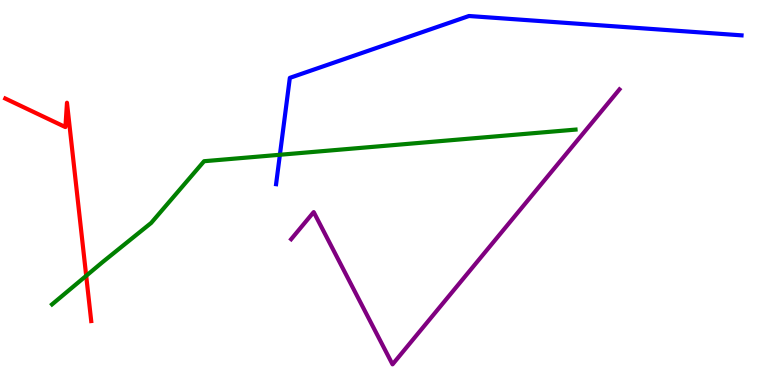[{'lines': ['blue', 'red'], 'intersections': []}, {'lines': ['green', 'red'], 'intersections': [{'x': 1.11, 'y': 2.84}]}, {'lines': ['purple', 'red'], 'intersections': []}, {'lines': ['blue', 'green'], 'intersections': [{'x': 3.61, 'y': 5.98}]}, {'lines': ['blue', 'purple'], 'intersections': []}, {'lines': ['green', 'purple'], 'intersections': []}]